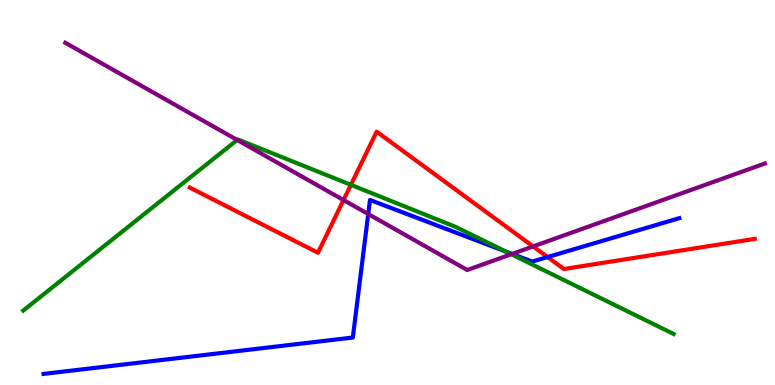[{'lines': ['blue', 'red'], 'intersections': [{'x': 7.07, 'y': 3.32}]}, {'lines': ['green', 'red'], 'intersections': [{'x': 4.53, 'y': 5.2}]}, {'lines': ['purple', 'red'], 'intersections': [{'x': 4.43, 'y': 4.8}, {'x': 6.88, 'y': 3.6}]}, {'lines': ['blue', 'green'], 'intersections': [{'x': 6.53, 'y': 3.46}]}, {'lines': ['blue', 'purple'], 'intersections': [{'x': 4.75, 'y': 4.44}, {'x': 6.61, 'y': 3.4}]}, {'lines': ['green', 'purple'], 'intersections': [{'x': 3.06, 'y': 6.36}, {'x': 6.6, 'y': 3.4}]}]